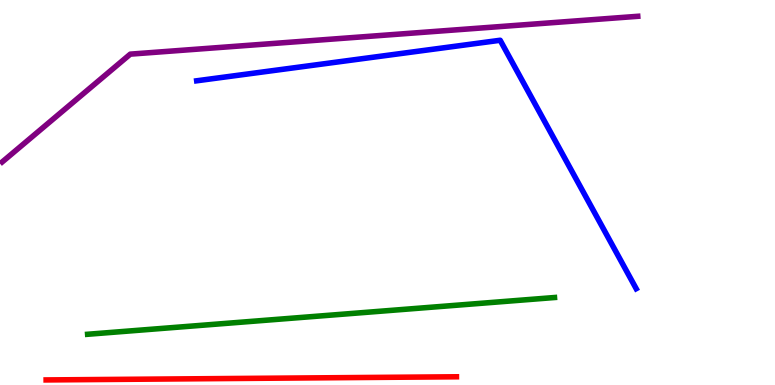[{'lines': ['blue', 'red'], 'intersections': []}, {'lines': ['green', 'red'], 'intersections': []}, {'lines': ['purple', 'red'], 'intersections': []}, {'lines': ['blue', 'green'], 'intersections': []}, {'lines': ['blue', 'purple'], 'intersections': []}, {'lines': ['green', 'purple'], 'intersections': []}]